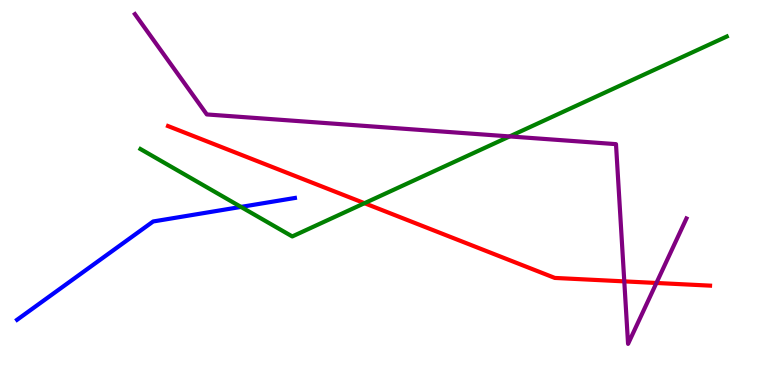[{'lines': ['blue', 'red'], 'intersections': []}, {'lines': ['green', 'red'], 'intersections': [{'x': 4.7, 'y': 4.72}]}, {'lines': ['purple', 'red'], 'intersections': [{'x': 8.06, 'y': 2.69}, {'x': 8.47, 'y': 2.65}]}, {'lines': ['blue', 'green'], 'intersections': [{'x': 3.11, 'y': 4.63}]}, {'lines': ['blue', 'purple'], 'intersections': []}, {'lines': ['green', 'purple'], 'intersections': [{'x': 6.58, 'y': 6.46}]}]